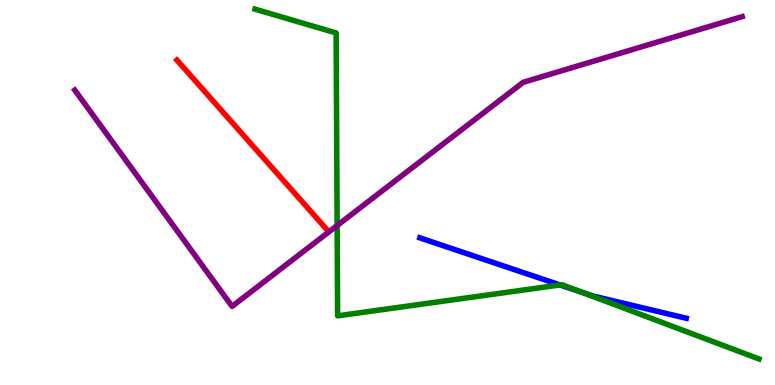[{'lines': ['blue', 'red'], 'intersections': []}, {'lines': ['green', 'red'], 'intersections': []}, {'lines': ['purple', 'red'], 'intersections': []}, {'lines': ['blue', 'green'], 'intersections': [{'x': 7.23, 'y': 2.6}, {'x': 7.51, 'y': 2.4}]}, {'lines': ['blue', 'purple'], 'intersections': []}, {'lines': ['green', 'purple'], 'intersections': [{'x': 4.35, 'y': 4.14}]}]